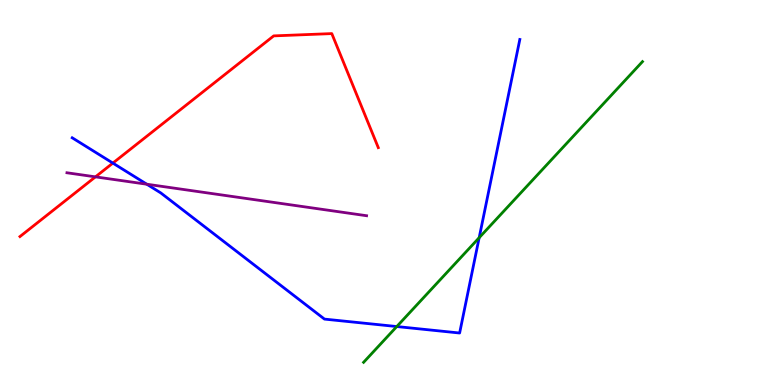[{'lines': ['blue', 'red'], 'intersections': [{'x': 1.46, 'y': 5.76}]}, {'lines': ['green', 'red'], 'intersections': []}, {'lines': ['purple', 'red'], 'intersections': [{'x': 1.23, 'y': 5.41}]}, {'lines': ['blue', 'green'], 'intersections': [{'x': 5.12, 'y': 1.52}, {'x': 6.18, 'y': 3.83}]}, {'lines': ['blue', 'purple'], 'intersections': [{'x': 1.89, 'y': 5.22}]}, {'lines': ['green', 'purple'], 'intersections': []}]